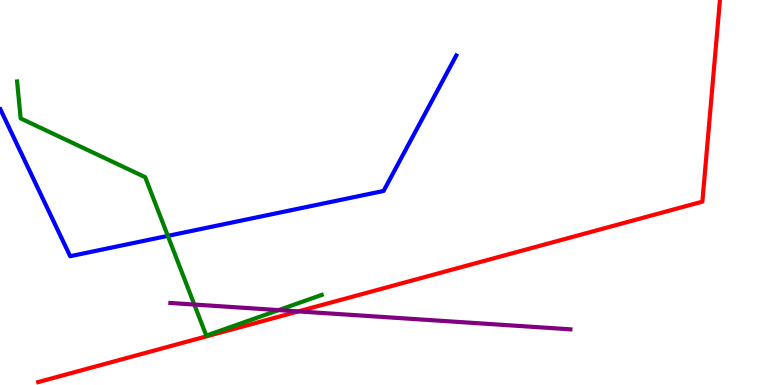[{'lines': ['blue', 'red'], 'intersections': []}, {'lines': ['green', 'red'], 'intersections': []}, {'lines': ['purple', 'red'], 'intersections': [{'x': 3.85, 'y': 1.91}]}, {'lines': ['blue', 'green'], 'intersections': [{'x': 2.17, 'y': 3.87}]}, {'lines': ['blue', 'purple'], 'intersections': []}, {'lines': ['green', 'purple'], 'intersections': [{'x': 2.51, 'y': 2.09}, {'x': 3.6, 'y': 1.95}]}]